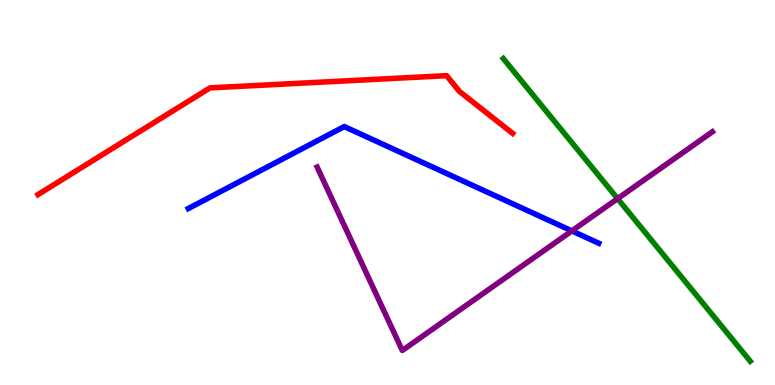[{'lines': ['blue', 'red'], 'intersections': []}, {'lines': ['green', 'red'], 'intersections': []}, {'lines': ['purple', 'red'], 'intersections': []}, {'lines': ['blue', 'green'], 'intersections': []}, {'lines': ['blue', 'purple'], 'intersections': [{'x': 7.38, 'y': 4.0}]}, {'lines': ['green', 'purple'], 'intersections': [{'x': 7.97, 'y': 4.84}]}]